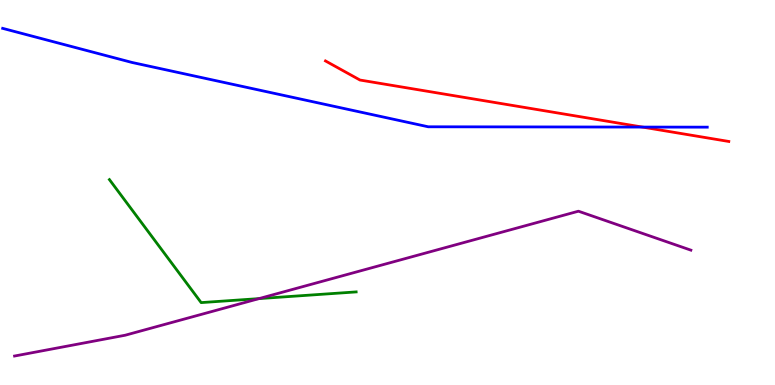[{'lines': ['blue', 'red'], 'intersections': [{'x': 8.29, 'y': 6.7}]}, {'lines': ['green', 'red'], 'intersections': []}, {'lines': ['purple', 'red'], 'intersections': []}, {'lines': ['blue', 'green'], 'intersections': []}, {'lines': ['blue', 'purple'], 'intersections': []}, {'lines': ['green', 'purple'], 'intersections': [{'x': 3.34, 'y': 2.24}]}]